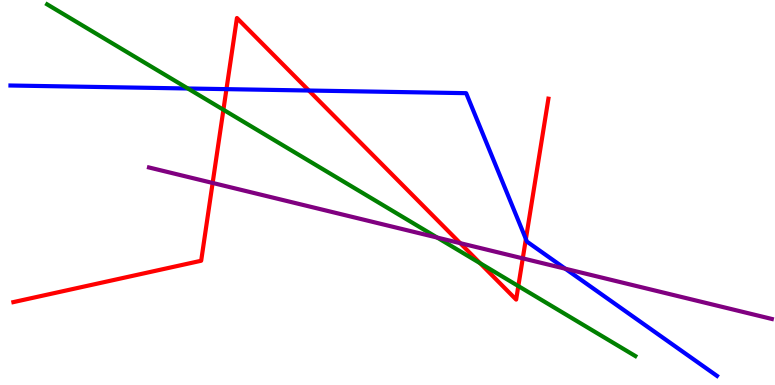[{'lines': ['blue', 'red'], 'intersections': [{'x': 2.92, 'y': 7.68}, {'x': 3.99, 'y': 7.65}, {'x': 6.79, 'y': 3.79}]}, {'lines': ['green', 'red'], 'intersections': [{'x': 2.88, 'y': 7.15}, {'x': 6.19, 'y': 3.16}, {'x': 6.69, 'y': 2.57}]}, {'lines': ['purple', 'red'], 'intersections': [{'x': 2.74, 'y': 5.25}, {'x': 5.94, 'y': 3.68}, {'x': 6.75, 'y': 3.29}]}, {'lines': ['blue', 'green'], 'intersections': [{'x': 2.42, 'y': 7.7}]}, {'lines': ['blue', 'purple'], 'intersections': [{'x': 7.29, 'y': 3.02}]}, {'lines': ['green', 'purple'], 'intersections': [{'x': 5.64, 'y': 3.83}]}]